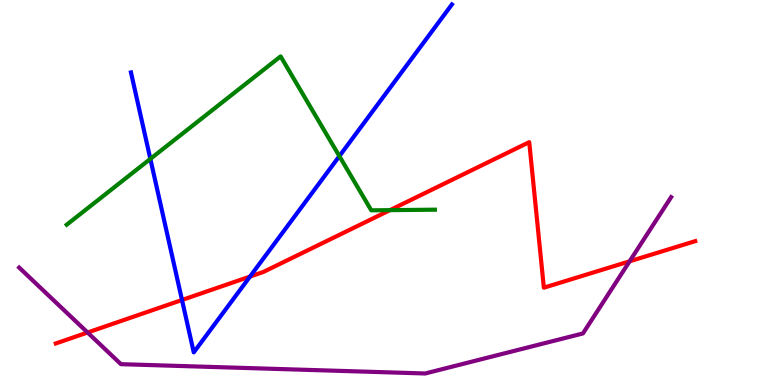[{'lines': ['blue', 'red'], 'intersections': [{'x': 2.35, 'y': 2.21}, {'x': 3.23, 'y': 2.82}]}, {'lines': ['green', 'red'], 'intersections': [{'x': 5.03, 'y': 4.54}]}, {'lines': ['purple', 'red'], 'intersections': [{'x': 1.13, 'y': 1.36}, {'x': 8.12, 'y': 3.21}]}, {'lines': ['blue', 'green'], 'intersections': [{'x': 1.94, 'y': 5.87}, {'x': 4.38, 'y': 5.94}]}, {'lines': ['blue', 'purple'], 'intersections': []}, {'lines': ['green', 'purple'], 'intersections': []}]